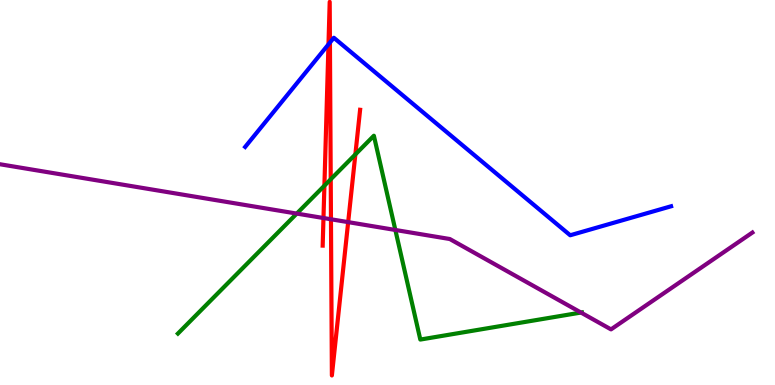[{'lines': ['blue', 'red'], 'intersections': [{'x': 4.24, 'y': 8.85}, {'x': 4.26, 'y': 8.89}]}, {'lines': ['green', 'red'], 'intersections': [{'x': 4.19, 'y': 5.18}, {'x': 4.27, 'y': 5.34}, {'x': 4.59, 'y': 5.99}]}, {'lines': ['purple', 'red'], 'intersections': [{'x': 4.17, 'y': 4.34}, {'x': 4.27, 'y': 4.3}, {'x': 4.49, 'y': 4.23}]}, {'lines': ['blue', 'green'], 'intersections': []}, {'lines': ['blue', 'purple'], 'intersections': []}, {'lines': ['green', 'purple'], 'intersections': [{'x': 3.83, 'y': 4.45}, {'x': 5.1, 'y': 4.03}, {'x': 7.5, 'y': 1.88}]}]